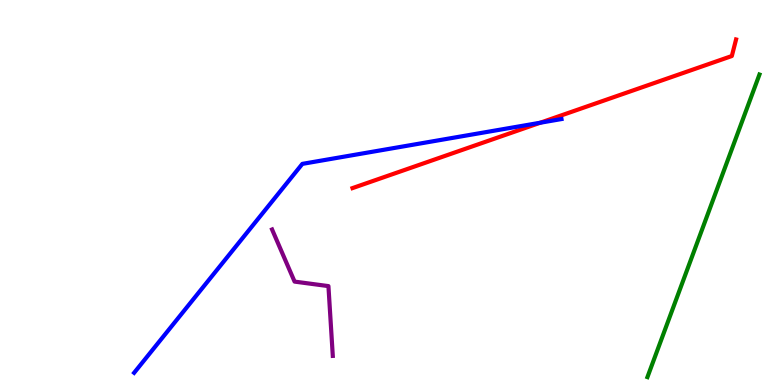[{'lines': ['blue', 'red'], 'intersections': [{'x': 6.97, 'y': 6.81}]}, {'lines': ['green', 'red'], 'intersections': []}, {'lines': ['purple', 'red'], 'intersections': []}, {'lines': ['blue', 'green'], 'intersections': []}, {'lines': ['blue', 'purple'], 'intersections': []}, {'lines': ['green', 'purple'], 'intersections': []}]